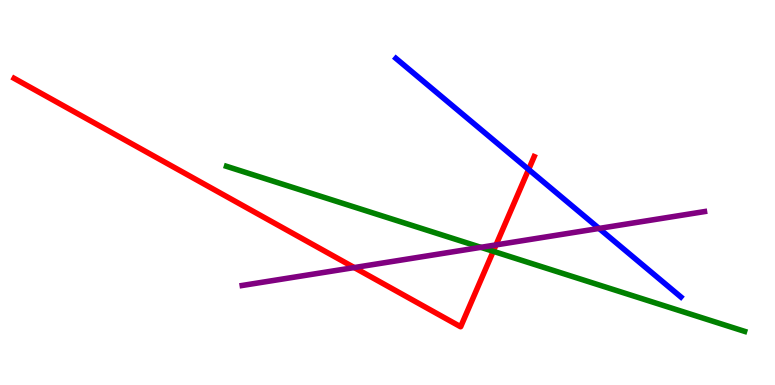[{'lines': ['blue', 'red'], 'intersections': [{'x': 6.82, 'y': 5.6}]}, {'lines': ['green', 'red'], 'intersections': [{'x': 6.36, 'y': 3.47}]}, {'lines': ['purple', 'red'], 'intersections': [{'x': 4.57, 'y': 3.05}, {'x': 6.4, 'y': 3.64}]}, {'lines': ['blue', 'green'], 'intersections': []}, {'lines': ['blue', 'purple'], 'intersections': [{'x': 7.73, 'y': 4.07}]}, {'lines': ['green', 'purple'], 'intersections': [{'x': 6.2, 'y': 3.58}]}]